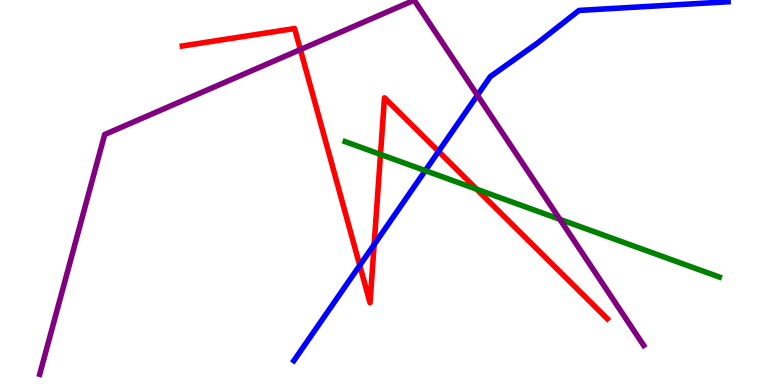[{'lines': ['blue', 'red'], 'intersections': [{'x': 4.64, 'y': 3.11}, {'x': 4.83, 'y': 3.65}, {'x': 5.66, 'y': 6.07}]}, {'lines': ['green', 'red'], 'intersections': [{'x': 4.91, 'y': 5.99}, {'x': 6.15, 'y': 5.09}]}, {'lines': ['purple', 'red'], 'intersections': [{'x': 3.88, 'y': 8.71}]}, {'lines': ['blue', 'green'], 'intersections': [{'x': 5.49, 'y': 5.57}]}, {'lines': ['blue', 'purple'], 'intersections': [{'x': 6.16, 'y': 7.53}]}, {'lines': ['green', 'purple'], 'intersections': [{'x': 7.22, 'y': 4.3}]}]